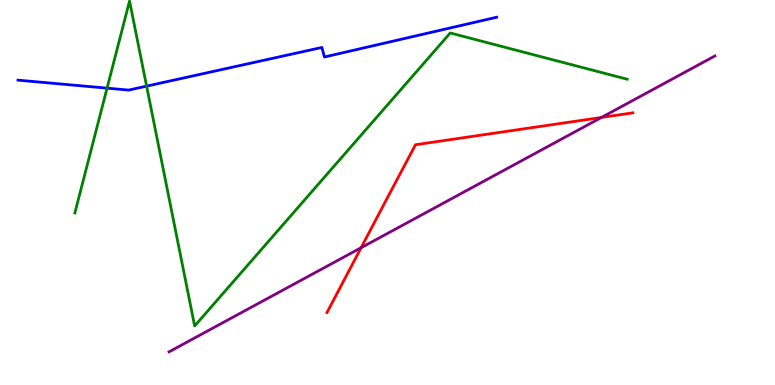[{'lines': ['blue', 'red'], 'intersections': []}, {'lines': ['green', 'red'], 'intersections': []}, {'lines': ['purple', 'red'], 'intersections': [{'x': 4.66, 'y': 3.57}, {'x': 7.76, 'y': 6.95}]}, {'lines': ['blue', 'green'], 'intersections': [{'x': 1.38, 'y': 7.71}, {'x': 1.89, 'y': 7.76}]}, {'lines': ['blue', 'purple'], 'intersections': []}, {'lines': ['green', 'purple'], 'intersections': []}]